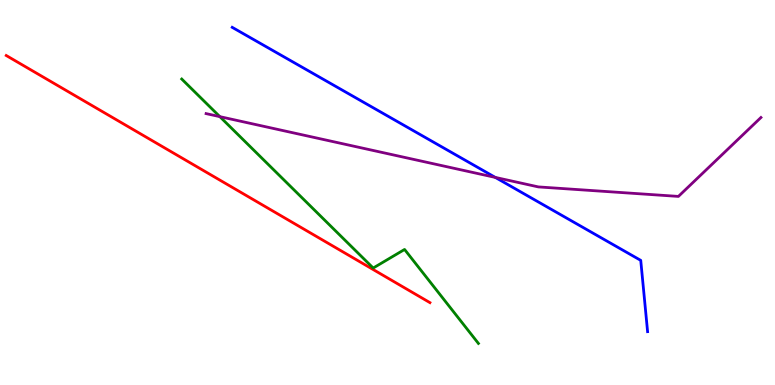[{'lines': ['blue', 'red'], 'intersections': []}, {'lines': ['green', 'red'], 'intersections': []}, {'lines': ['purple', 'red'], 'intersections': []}, {'lines': ['blue', 'green'], 'intersections': []}, {'lines': ['blue', 'purple'], 'intersections': [{'x': 6.39, 'y': 5.39}]}, {'lines': ['green', 'purple'], 'intersections': [{'x': 2.84, 'y': 6.97}]}]